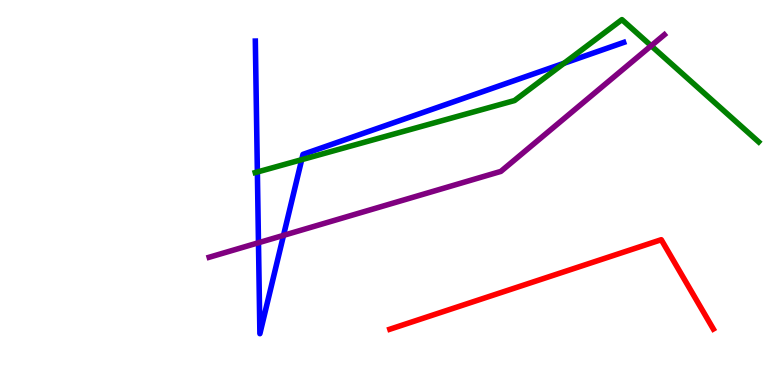[{'lines': ['blue', 'red'], 'intersections': []}, {'lines': ['green', 'red'], 'intersections': []}, {'lines': ['purple', 'red'], 'intersections': []}, {'lines': ['blue', 'green'], 'intersections': [{'x': 3.32, 'y': 5.53}, {'x': 3.89, 'y': 5.85}, {'x': 7.28, 'y': 8.36}]}, {'lines': ['blue', 'purple'], 'intersections': [{'x': 3.34, 'y': 3.69}, {'x': 3.66, 'y': 3.89}]}, {'lines': ['green', 'purple'], 'intersections': [{'x': 8.4, 'y': 8.81}]}]